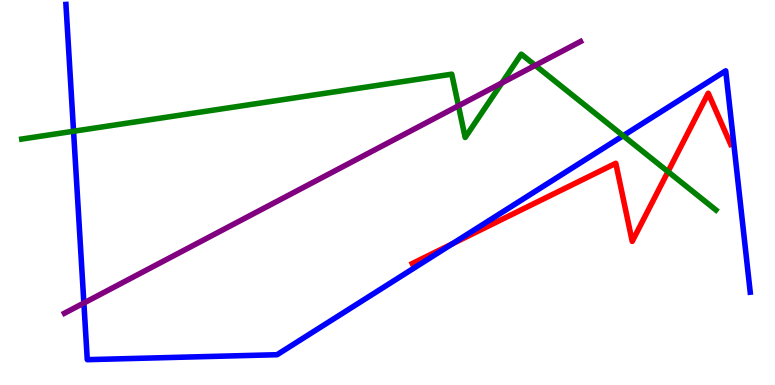[{'lines': ['blue', 'red'], 'intersections': [{'x': 5.84, 'y': 3.67}]}, {'lines': ['green', 'red'], 'intersections': [{'x': 8.62, 'y': 5.54}]}, {'lines': ['purple', 'red'], 'intersections': []}, {'lines': ['blue', 'green'], 'intersections': [{'x': 0.949, 'y': 6.59}, {'x': 8.04, 'y': 6.47}]}, {'lines': ['blue', 'purple'], 'intersections': [{'x': 1.08, 'y': 2.13}]}, {'lines': ['green', 'purple'], 'intersections': [{'x': 5.92, 'y': 7.25}, {'x': 6.48, 'y': 7.85}, {'x': 6.91, 'y': 8.3}]}]